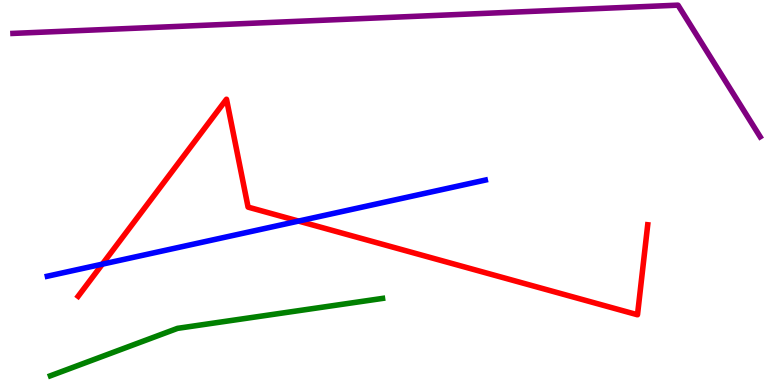[{'lines': ['blue', 'red'], 'intersections': [{'x': 1.32, 'y': 3.14}, {'x': 3.85, 'y': 4.26}]}, {'lines': ['green', 'red'], 'intersections': []}, {'lines': ['purple', 'red'], 'intersections': []}, {'lines': ['blue', 'green'], 'intersections': []}, {'lines': ['blue', 'purple'], 'intersections': []}, {'lines': ['green', 'purple'], 'intersections': []}]